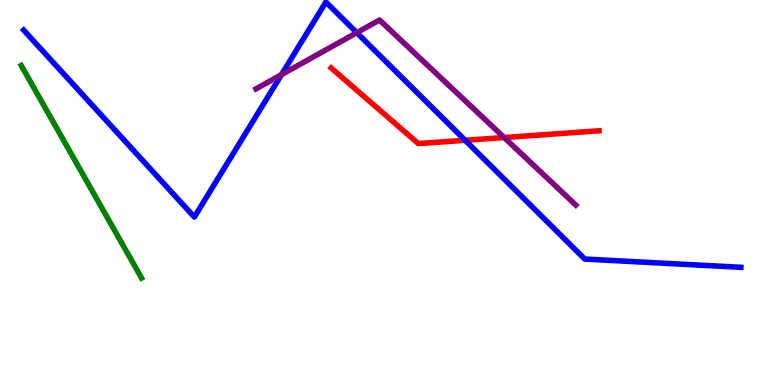[{'lines': ['blue', 'red'], 'intersections': [{'x': 6.0, 'y': 6.36}]}, {'lines': ['green', 'red'], 'intersections': []}, {'lines': ['purple', 'red'], 'intersections': [{'x': 6.51, 'y': 6.43}]}, {'lines': ['blue', 'green'], 'intersections': []}, {'lines': ['blue', 'purple'], 'intersections': [{'x': 3.63, 'y': 8.06}, {'x': 4.6, 'y': 9.15}]}, {'lines': ['green', 'purple'], 'intersections': []}]